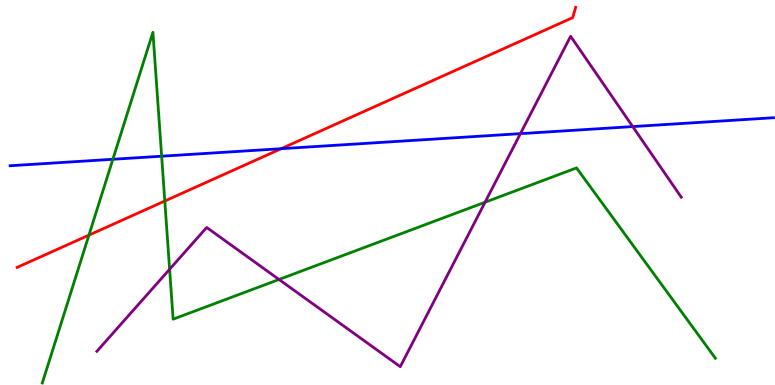[{'lines': ['blue', 'red'], 'intersections': [{'x': 3.63, 'y': 6.14}]}, {'lines': ['green', 'red'], 'intersections': [{'x': 1.15, 'y': 3.89}, {'x': 2.13, 'y': 4.78}]}, {'lines': ['purple', 'red'], 'intersections': []}, {'lines': ['blue', 'green'], 'intersections': [{'x': 1.46, 'y': 5.86}, {'x': 2.09, 'y': 5.94}]}, {'lines': ['blue', 'purple'], 'intersections': [{'x': 6.72, 'y': 6.53}, {'x': 8.16, 'y': 6.71}]}, {'lines': ['green', 'purple'], 'intersections': [{'x': 2.19, 'y': 3.01}, {'x': 3.6, 'y': 2.74}, {'x': 6.26, 'y': 4.75}]}]